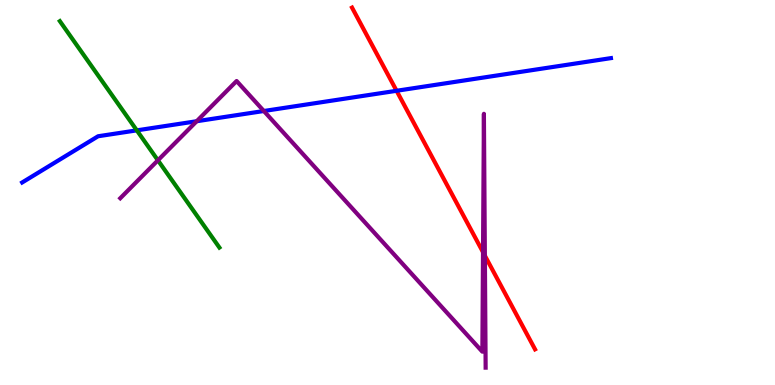[{'lines': ['blue', 'red'], 'intersections': [{'x': 5.12, 'y': 7.64}]}, {'lines': ['green', 'red'], 'intersections': []}, {'lines': ['purple', 'red'], 'intersections': [{'x': 6.23, 'y': 3.45}, {'x': 6.26, 'y': 3.36}]}, {'lines': ['blue', 'green'], 'intersections': [{'x': 1.77, 'y': 6.61}]}, {'lines': ['blue', 'purple'], 'intersections': [{'x': 2.54, 'y': 6.85}, {'x': 3.4, 'y': 7.12}]}, {'lines': ['green', 'purple'], 'intersections': [{'x': 2.04, 'y': 5.84}]}]